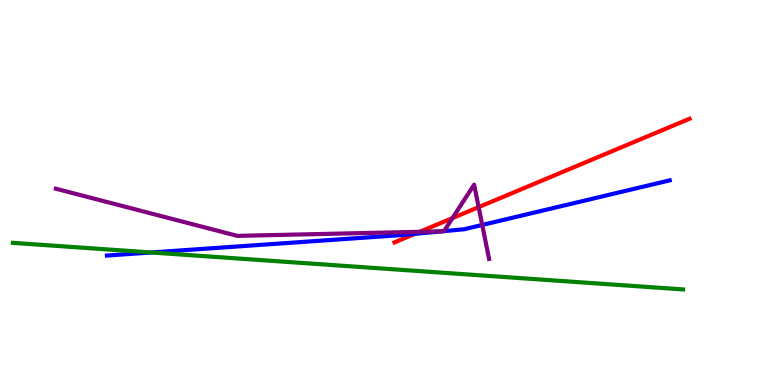[{'lines': ['blue', 'red'], 'intersections': [{'x': 5.35, 'y': 3.93}]}, {'lines': ['green', 'red'], 'intersections': []}, {'lines': ['purple', 'red'], 'intersections': [{'x': 5.42, 'y': 3.98}, {'x': 5.84, 'y': 4.33}, {'x': 6.18, 'y': 4.62}]}, {'lines': ['blue', 'green'], 'intersections': [{'x': 1.95, 'y': 3.44}]}, {'lines': ['blue', 'purple'], 'intersections': [{'x': 5.71, 'y': 3.99}, {'x': 5.73, 'y': 4.0}, {'x': 6.22, 'y': 4.16}]}, {'lines': ['green', 'purple'], 'intersections': []}]